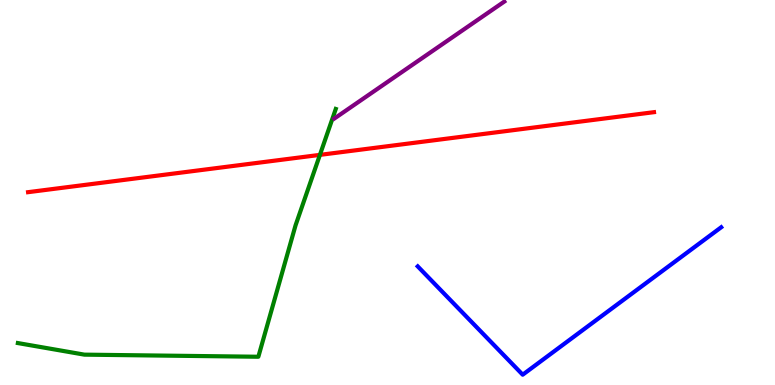[{'lines': ['blue', 'red'], 'intersections': []}, {'lines': ['green', 'red'], 'intersections': [{'x': 4.13, 'y': 5.98}]}, {'lines': ['purple', 'red'], 'intersections': []}, {'lines': ['blue', 'green'], 'intersections': []}, {'lines': ['blue', 'purple'], 'intersections': []}, {'lines': ['green', 'purple'], 'intersections': []}]